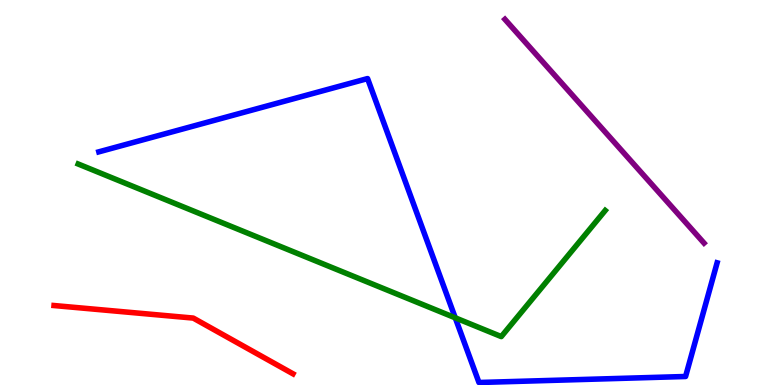[{'lines': ['blue', 'red'], 'intersections': []}, {'lines': ['green', 'red'], 'intersections': []}, {'lines': ['purple', 'red'], 'intersections': []}, {'lines': ['blue', 'green'], 'intersections': [{'x': 5.87, 'y': 1.75}]}, {'lines': ['blue', 'purple'], 'intersections': []}, {'lines': ['green', 'purple'], 'intersections': []}]